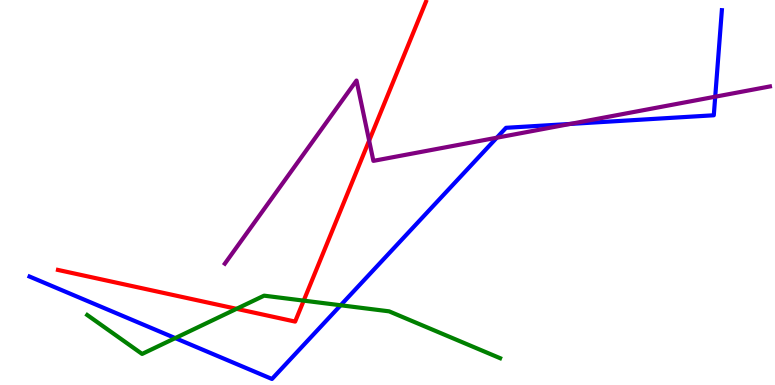[{'lines': ['blue', 'red'], 'intersections': []}, {'lines': ['green', 'red'], 'intersections': [{'x': 3.05, 'y': 1.98}, {'x': 3.92, 'y': 2.19}]}, {'lines': ['purple', 'red'], 'intersections': [{'x': 4.76, 'y': 6.35}]}, {'lines': ['blue', 'green'], 'intersections': [{'x': 2.26, 'y': 1.22}, {'x': 4.4, 'y': 2.07}]}, {'lines': ['blue', 'purple'], 'intersections': [{'x': 6.41, 'y': 6.42}, {'x': 7.36, 'y': 6.78}, {'x': 9.23, 'y': 7.49}]}, {'lines': ['green', 'purple'], 'intersections': []}]